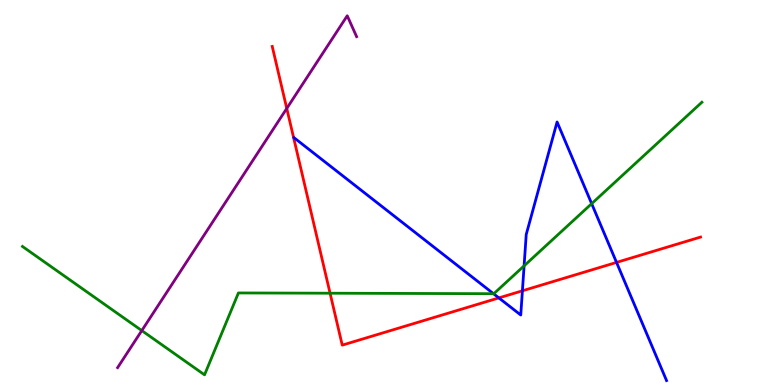[{'lines': ['blue', 'red'], 'intersections': [{'x': 6.44, 'y': 2.26}, {'x': 6.74, 'y': 2.45}, {'x': 7.96, 'y': 3.18}]}, {'lines': ['green', 'red'], 'intersections': [{'x': 4.26, 'y': 2.38}]}, {'lines': ['purple', 'red'], 'intersections': [{'x': 3.7, 'y': 7.18}]}, {'lines': ['blue', 'green'], 'intersections': [{'x': 6.37, 'y': 2.37}, {'x': 6.76, 'y': 3.1}, {'x': 7.63, 'y': 4.71}]}, {'lines': ['blue', 'purple'], 'intersections': []}, {'lines': ['green', 'purple'], 'intersections': [{'x': 1.83, 'y': 1.41}]}]